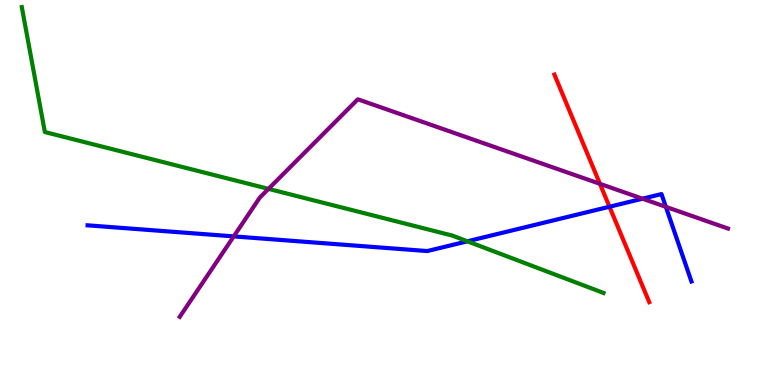[{'lines': ['blue', 'red'], 'intersections': [{'x': 7.86, 'y': 4.63}]}, {'lines': ['green', 'red'], 'intersections': []}, {'lines': ['purple', 'red'], 'intersections': [{'x': 7.74, 'y': 5.23}]}, {'lines': ['blue', 'green'], 'intersections': [{'x': 6.03, 'y': 3.73}]}, {'lines': ['blue', 'purple'], 'intersections': [{'x': 3.02, 'y': 3.86}, {'x': 8.29, 'y': 4.84}, {'x': 8.59, 'y': 4.63}]}, {'lines': ['green', 'purple'], 'intersections': [{'x': 3.46, 'y': 5.09}]}]